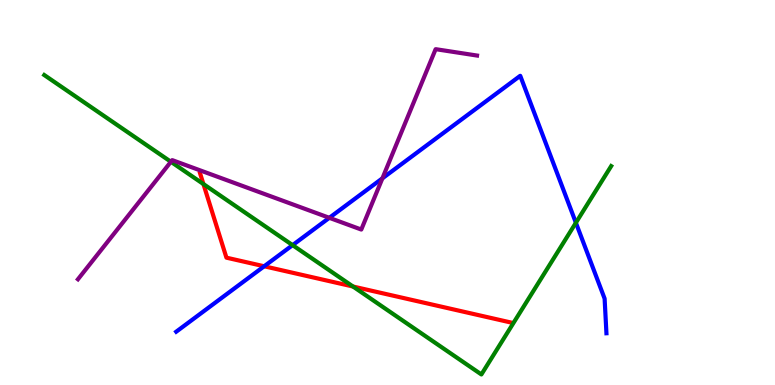[{'lines': ['blue', 'red'], 'intersections': [{'x': 3.41, 'y': 3.08}]}, {'lines': ['green', 'red'], 'intersections': [{'x': 2.62, 'y': 5.22}, {'x': 4.55, 'y': 2.56}]}, {'lines': ['purple', 'red'], 'intersections': []}, {'lines': ['blue', 'green'], 'intersections': [{'x': 3.78, 'y': 3.63}, {'x': 7.43, 'y': 4.21}]}, {'lines': ['blue', 'purple'], 'intersections': [{'x': 4.25, 'y': 4.34}, {'x': 4.93, 'y': 5.37}]}, {'lines': ['green', 'purple'], 'intersections': [{'x': 2.21, 'y': 5.8}]}]